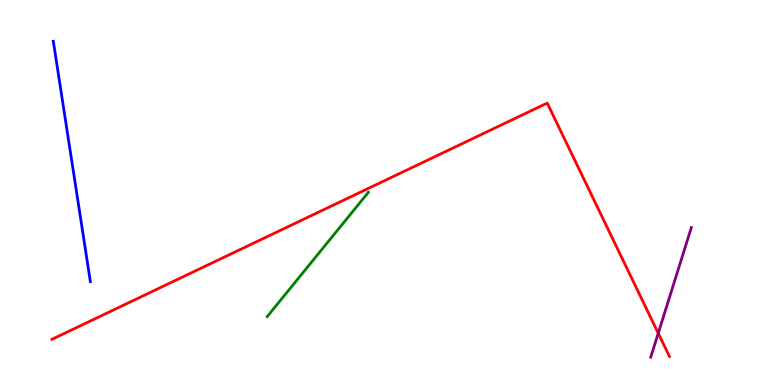[{'lines': ['blue', 'red'], 'intersections': []}, {'lines': ['green', 'red'], 'intersections': []}, {'lines': ['purple', 'red'], 'intersections': [{'x': 8.49, 'y': 1.34}]}, {'lines': ['blue', 'green'], 'intersections': []}, {'lines': ['blue', 'purple'], 'intersections': []}, {'lines': ['green', 'purple'], 'intersections': []}]